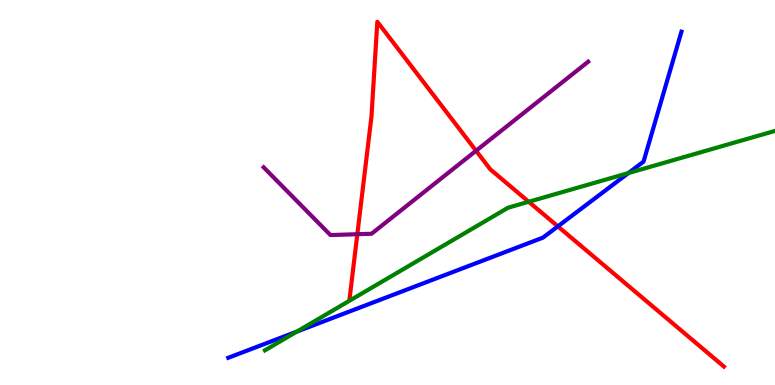[{'lines': ['blue', 'red'], 'intersections': [{'x': 7.2, 'y': 4.12}]}, {'lines': ['green', 'red'], 'intersections': [{'x': 6.82, 'y': 4.76}]}, {'lines': ['purple', 'red'], 'intersections': [{'x': 4.61, 'y': 3.92}, {'x': 6.14, 'y': 6.08}]}, {'lines': ['blue', 'green'], 'intersections': [{'x': 3.83, 'y': 1.39}, {'x': 8.11, 'y': 5.5}]}, {'lines': ['blue', 'purple'], 'intersections': []}, {'lines': ['green', 'purple'], 'intersections': []}]